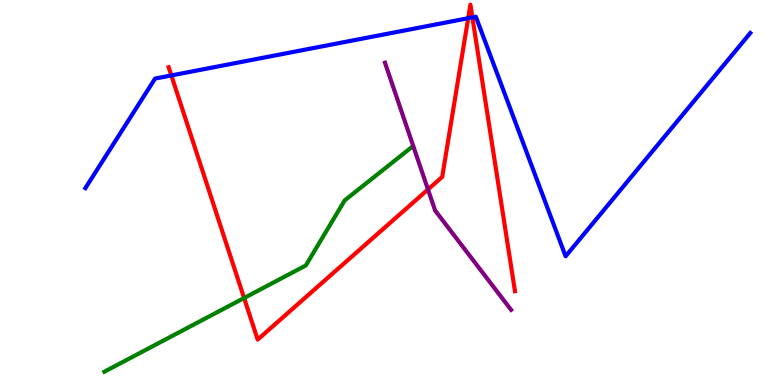[{'lines': ['blue', 'red'], 'intersections': [{'x': 2.21, 'y': 8.04}, {'x': 6.04, 'y': 9.53}, {'x': 6.1, 'y': 9.55}]}, {'lines': ['green', 'red'], 'intersections': [{'x': 3.15, 'y': 2.26}]}, {'lines': ['purple', 'red'], 'intersections': [{'x': 5.52, 'y': 5.08}]}, {'lines': ['blue', 'green'], 'intersections': []}, {'lines': ['blue', 'purple'], 'intersections': []}, {'lines': ['green', 'purple'], 'intersections': []}]